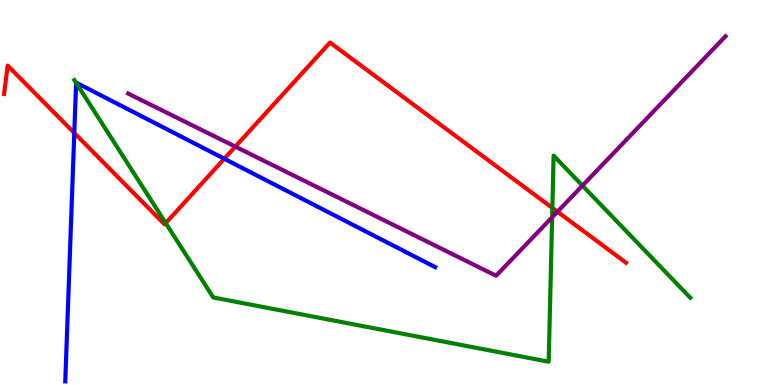[{'lines': ['blue', 'red'], 'intersections': [{'x': 0.959, 'y': 6.55}, {'x': 2.89, 'y': 5.88}]}, {'lines': ['green', 'red'], 'intersections': [{'x': 2.14, 'y': 4.2}, {'x': 7.13, 'y': 4.6}]}, {'lines': ['purple', 'red'], 'intersections': [{'x': 3.04, 'y': 6.19}, {'x': 7.19, 'y': 4.5}]}, {'lines': ['blue', 'green'], 'intersections': [{'x': 0.982, 'y': 7.85}]}, {'lines': ['blue', 'purple'], 'intersections': []}, {'lines': ['green', 'purple'], 'intersections': [{'x': 7.12, 'y': 4.36}, {'x': 7.52, 'y': 5.18}]}]